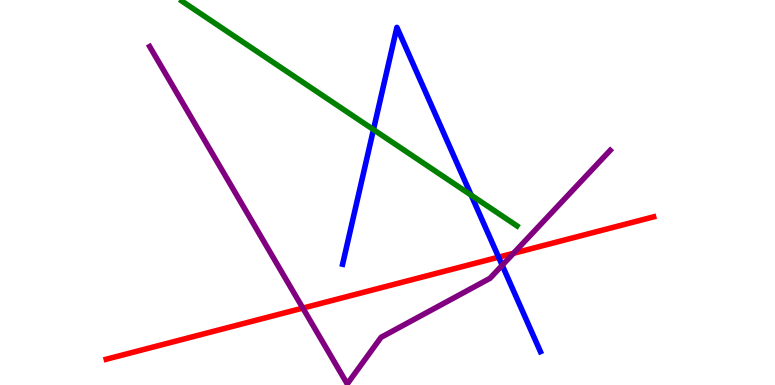[{'lines': ['blue', 'red'], 'intersections': [{'x': 6.43, 'y': 3.32}]}, {'lines': ['green', 'red'], 'intersections': []}, {'lines': ['purple', 'red'], 'intersections': [{'x': 3.91, 'y': 2.0}, {'x': 6.63, 'y': 3.42}]}, {'lines': ['blue', 'green'], 'intersections': [{'x': 4.82, 'y': 6.63}, {'x': 6.08, 'y': 4.93}]}, {'lines': ['blue', 'purple'], 'intersections': [{'x': 6.48, 'y': 3.11}]}, {'lines': ['green', 'purple'], 'intersections': []}]